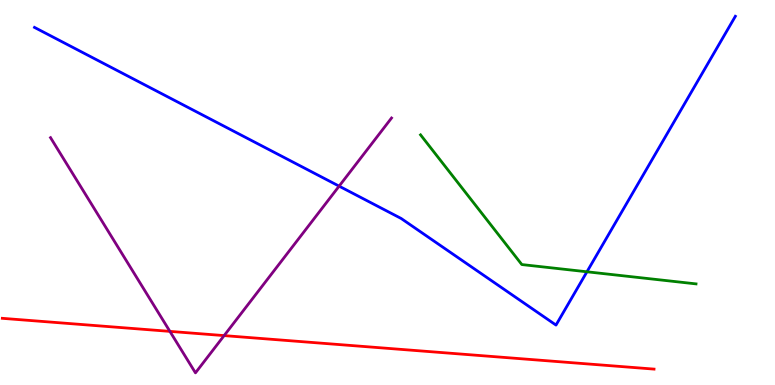[{'lines': ['blue', 'red'], 'intersections': []}, {'lines': ['green', 'red'], 'intersections': []}, {'lines': ['purple', 'red'], 'intersections': [{'x': 2.19, 'y': 1.39}, {'x': 2.89, 'y': 1.28}]}, {'lines': ['blue', 'green'], 'intersections': [{'x': 7.57, 'y': 2.94}]}, {'lines': ['blue', 'purple'], 'intersections': [{'x': 4.38, 'y': 5.17}]}, {'lines': ['green', 'purple'], 'intersections': []}]